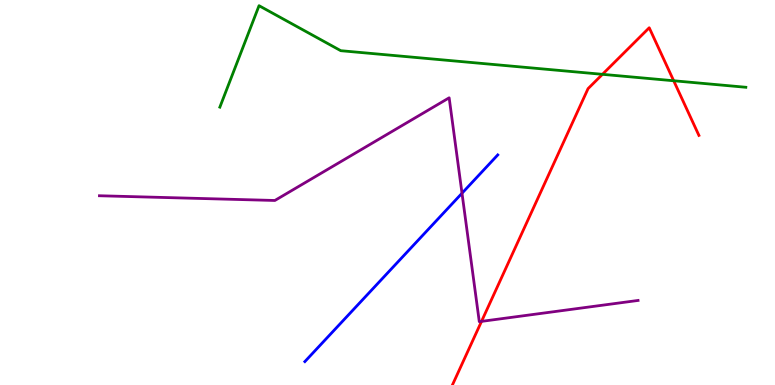[{'lines': ['blue', 'red'], 'intersections': []}, {'lines': ['green', 'red'], 'intersections': [{'x': 7.77, 'y': 8.07}, {'x': 8.69, 'y': 7.9}]}, {'lines': ['purple', 'red'], 'intersections': [{'x': 6.21, 'y': 1.65}]}, {'lines': ['blue', 'green'], 'intersections': []}, {'lines': ['blue', 'purple'], 'intersections': [{'x': 5.96, 'y': 4.98}]}, {'lines': ['green', 'purple'], 'intersections': []}]